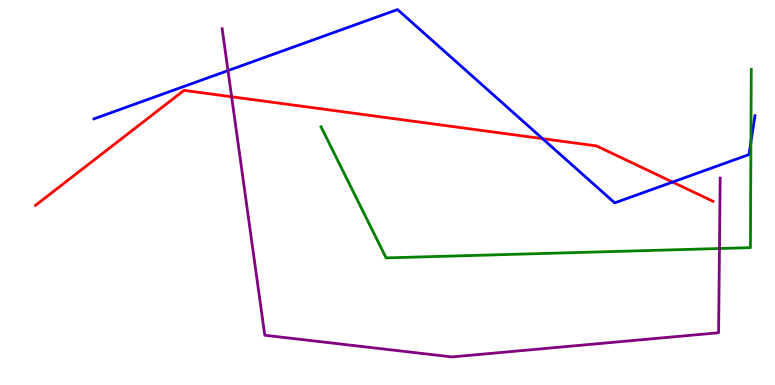[{'lines': ['blue', 'red'], 'intersections': [{'x': 7.0, 'y': 6.4}, {'x': 8.68, 'y': 5.27}]}, {'lines': ['green', 'red'], 'intersections': []}, {'lines': ['purple', 'red'], 'intersections': [{'x': 2.99, 'y': 7.49}]}, {'lines': ['blue', 'green'], 'intersections': [{'x': 9.69, 'y': 6.32}]}, {'lines': ['blue', 'purple'], 'intersections': [{'x': 2.94, 'y': 8.17}]}, {'lines': ['green', 'purple'], 'intersections': [{'x': 9.28, 'y': 3.54}]}]